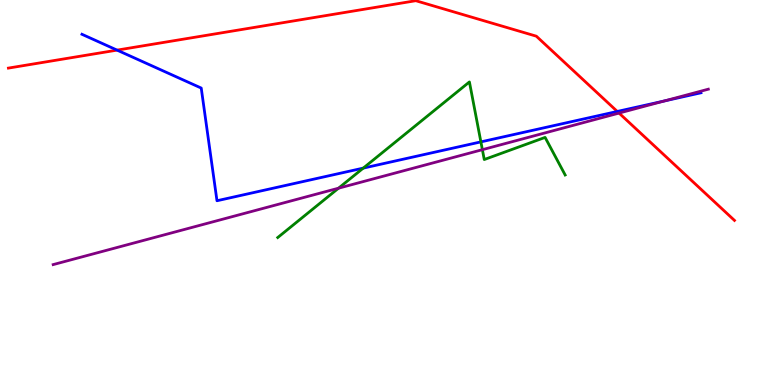[{'lines': ['blue', 'red'], 'intersections': [{'x': 1.51, 'y': 8.7}, {'x': 7.96, 'y': 7.1}]}, {'lines': ['green', 'red'], 'intersections': []}, {'lines': ['purple', 'red'], 'intersections': [{'x': 7.99, 'y': 7.06}]}, {'lines': ['blue', 'green'], 'intersections': [{'x': 4.69, 'y': 5.63}, {'x': 6.2, 'y': 6.31}]}, {'lines': ['blue', 'purple'], 'intersections': [{'x': 8.57, 'y': 7.38}]}, {'lines': ['green', 'purple'], 'intersections': [{'x': 4.37, 'y': 5.11}, {'x': 6.22, 'y': 6.11}]}]